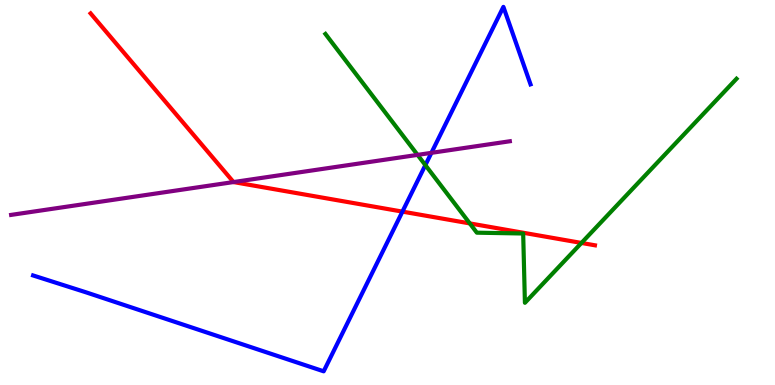[{'lines': ['blue', 'red'], 'intersections': [{'x': 5.19, 'y': 4.5}]}, {'lines': ['green', 'red'], 'intersections': [{'x': 6.06, 'y': 4.2}, {'x': 7.5, 'y': 3.69}]}, {'lines': ['purple', 'red'], 'intersections': [{'x': 3.01, 'y': 5.27}]}, {'lines': ['blue', 'green'], 'intersections': [{'x': 5.49, 'y': 5.71}]}, {'lines': ['blue', 'purple'], 'intersections': [{'x': 5.57, 'y': 6.03}]}, {'lines': ['green', 'purple'], 'intersections': [{'x': 5.39, 'y': 5.98}]}]